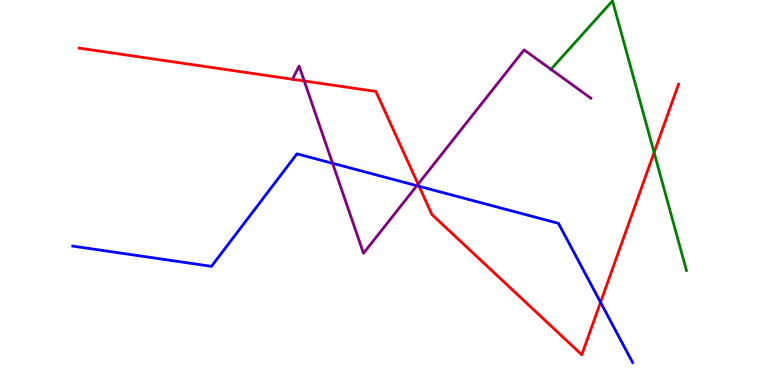[{'lines': ['blue', 'red'], 'intersections': [{'x': 5.41, 'y': 5.16}, {'x': 7.75, 'y': 2.15}]}, {'lines': ['green', 'red'], 'intersections': [{'x': 8.44, 'y': 6.04}]}, {'lines': ['purple', 'red'], 'intersections': [{'x': 3.93, 'y': 7.9}, {'x': 5.39, 'y': 5.22}]}, {'lines': ['blue', 'green'], 'intersections': []}, {'lines': ['blue', 'purple'], 'intersections': [{'x': 4.29, 'y': 5.76}, {'x': 5.38, 'y': 5.18}]}, {'lines': ['green', 'purple'], 'intersections': [{'x': 7.11, 'y': 8.2}]}]